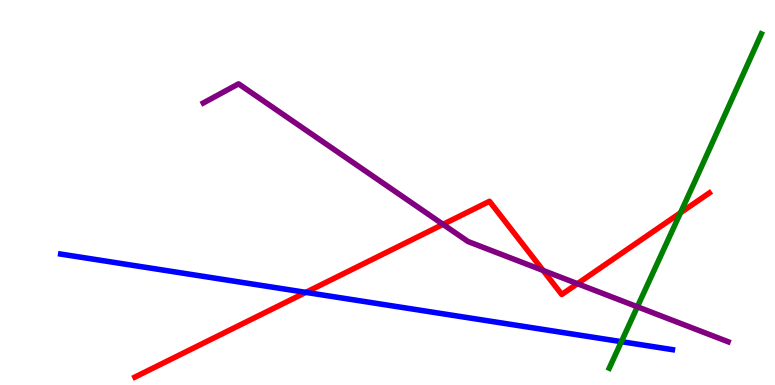[{'lines': ['blue', 'red'], 'intersections': [{'x': 3.95, 'y': 2.41}]}, {'lines': ['green', 'red'], 'intersections': [{'x': 8.78, 'y': 4.47}]}, {'lines': ['purple', 'red'], 'intersections': [{'x': 5.72, 'y': 4.17}, {'x': 7.01, 'y': 2.97}, {'x': 7.45, 'y': 2.63}]}, {'lines': ['blue', 'green'], 'intersections': [{'x': 8.02, 'y': 1.13}]}, {'lines': ['blue', 'purple'], 'intersections': []}, {'lines': ['green', 'purple'], 'intersections': [{'x': 8.22, 'y': 2.03}]}]